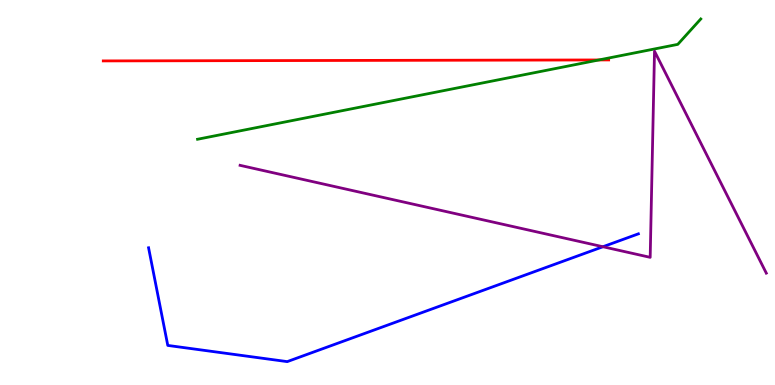[{'lines': ['blue', 'red'], 'intersections': []}, {'lines': ['green', 'red'], 'intersections': [{'x': 7.73, 'y': 8.44}]}, {'lines': ['purple', 'red'], 'intersections': []}, {'lines': ['blue', 'green'], 'intersections': []}, {'lines': ['blue', 'purple'], 'intersections': [{'x': 7.78, 'y': 3.59}]}, {'lines': ['green', 'purple'], 'intersections': []}]